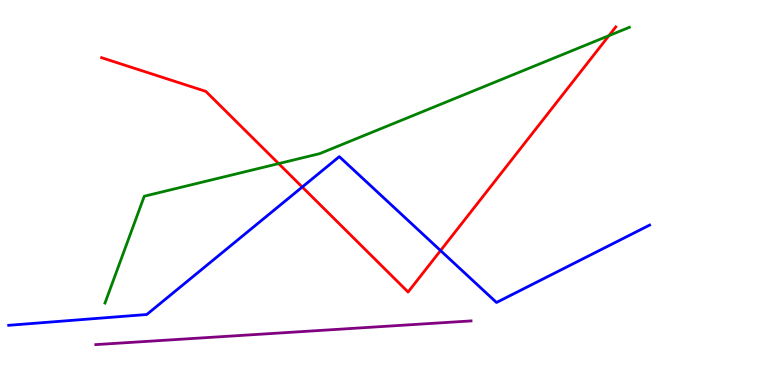[{'lines': ['blue', 'red'], 'intersections': [{'x': 3.9, 'y': 5.14}, {'x': 5.68, 'y': 3.49}]}, {'lines': ['green', 'red'], 'intersections': [{'x': 3.6, 'y': 5.75}, {'x': 7.86, 'y': 9.07}]}, {'lines': ['purple', 'red'], 'intersections': []}, {'lines': ['blue', 'green'], 'intersections': []}, {'lines': ['blue', 'purple'], 'intersections': []}, {'lines': ['green', 'purple'], 'intersections': []}]